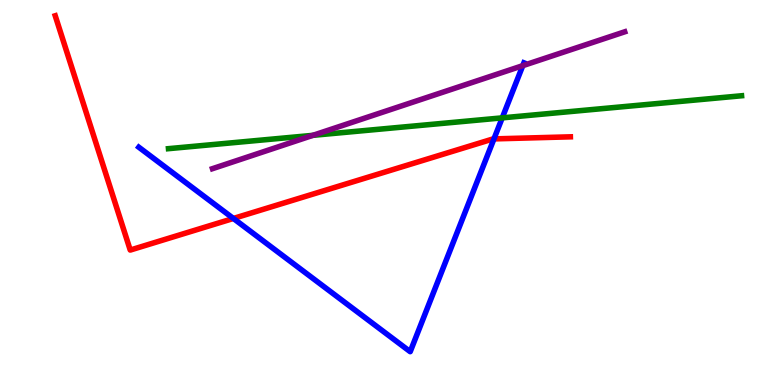[{'lines': ['blue', 'red'], 'intersections': [{'x': 3.01, 'y': 4.33}, {'x': 6.37, 'y': 6.39}]}, {'lines': ['green', 'red'], 'intersections': []}, {'lines': ['purple', 'red'], 'intersections': []}, {'lines': ['blue', 'green'], 'intersections': [{'x': 6.48, 'y': 6.94}]}, {'lines': ['blue', 'purple'], 'intersections': [{'x': 6.75, 'y': 8.29}]}, {'lines': ['green', 'purple'], 'intersections': [{'x': 4.04, 'y': 6.48}]}]